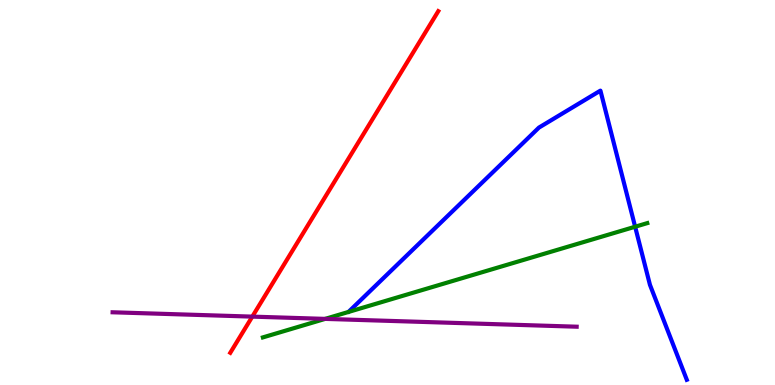[{'lines': ['blue', 'red'], 'intersections': []}, {'lines': ['green', 'red'], 'intersections': []}, {'lines': ['purple', 'red'], 'intersections': [{'x': 3.26, 'y': 1.78}]}, {'lines': ['blue', 'green'], 'intersections': [{'x': 8.2, 'y': 4.11}]}, {'lines': ['blue', 'purple'], 'intersections': []}, {'lines': ['green', 'purple'], 'intersections': [{'x': 4.2, 'y': 1.72}]}]